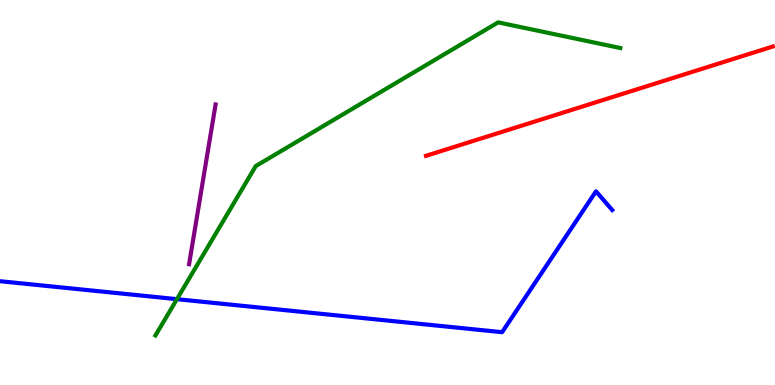[{'lines': ['blue', 'red'], 'intersections': []}, {'lines': ['green', 'red'], 'intersections': []}, {'lines': ['purple', 'red'], 'intersections': []}, {'lines': ['blue', 'green'], 'intersections': [{'x': 2.28, 'y': 2.23}]}, {'lines': ['blue', 'purple'], 'intersections': []}, {'lines': ['green', 'purple'], 'intersections': []}]